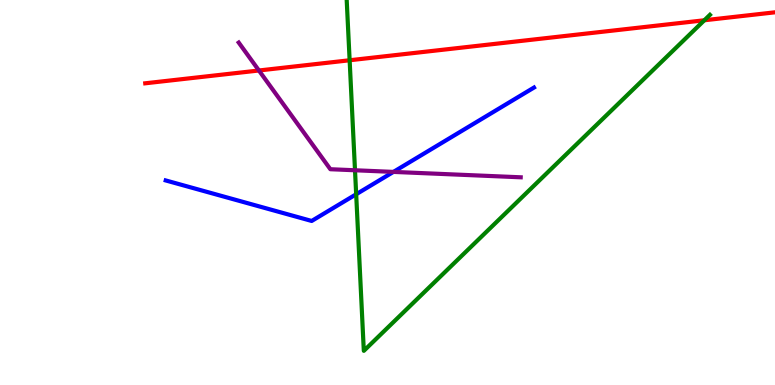[{'lines': ['blue', 'red'], 'intersections': []}, {'lines': ['green', 'red'], 'intersections': [{'x': 4.51, 'y': 8.43}, {'x': 9.09, 'y': 9.47}]}, {'lines': ['purple', 'red'], 'intersections': [{'x': 3.34, 'y': 8.17}]}, {'lines': ['blue', 'green'], 'intersections': [{'x': 4.6, 'y': 4.95}]}, {'lines': ['blue', 'purple'], 'intersections': [{'x': 5.08, 'y': 5.54}]}, {'lines': ['green', 'purple'], 'intersections': [{'x': 4.58, 'y': 5.58}]}]